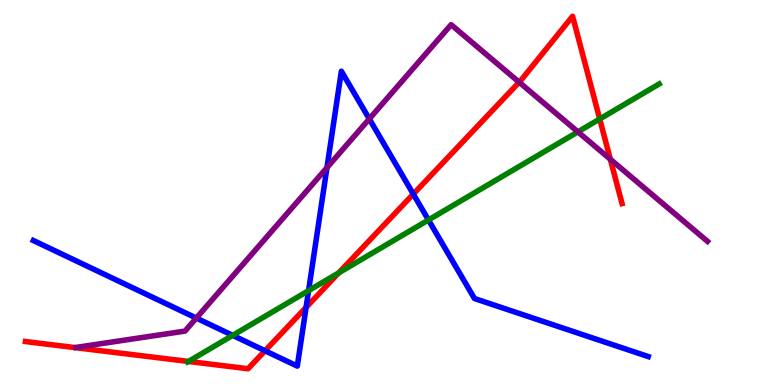[{'lines': ['blue', 'red'], 'intersections': [{'x': 3.42, 'y': 0.889}, {'x': 3.95, 'y': 2.02}, {'x': 5.33, 'y': 4.96}]}, {'lines': ['green', 'red'], 'intersections': [{'x': 2.43, 'y': 0.612}, {'x': 4.37, 'y': 2.91}, {'x': 7.74, 'y': 6.91}]}, {'lines': ['purple', 'red'], 'intersections': [{'x': 6.7, 'y': 7.86}, {'x': 7.88, 'y': 5.86}]}, {'lines': ['blue', 'green'], 'intersections': [{'x': 3.0, 'y': 1.29}, {'x': 3.98, 'y': 2.45}, {'x': 5.53, 'y': 4.29}]}, {'lines': ['blue', 'purple'], 'intersections': [{'x': 2.53, 'y': 1.74}, {'x': 4.22, 'y': 5.65}, {'x': 4.77, 'y': 6.91}]}, {'lines': ['green', 'purple'], 'intersections': [{'x': 7.46, 'y': 6.58}]}]